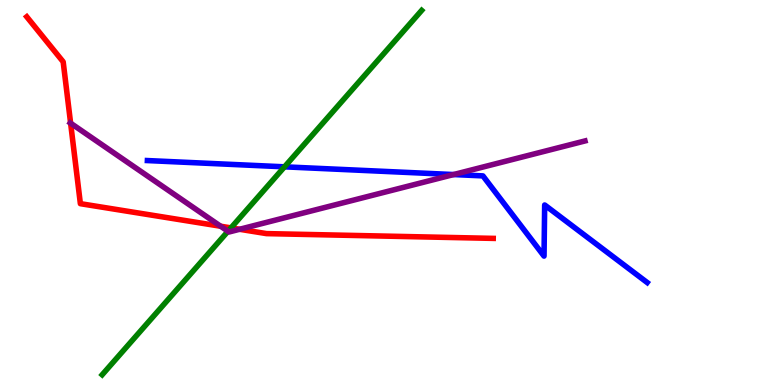[{'lines': ['blue', 'red'], 'intersections': []}, {'lines': ['green', 'red'], 'intersections': [{'x': 2.98, 'y': 4.08}]}, {'lines': ['purple', 'red'], 'intersections': [{'x': 0.911, 'y': 6.8}, {'x': 2.85, 'y': 4.12}, {'x': 3.09, 'y': 4.04}]}, {'lines': ['blue', 'green'], 'intersections': [{'x': 3.67, 'y': 5.67}]}, {'lines': ['blue', 'purple'], 'intersections': [{'x': 5.85, 'y': 5.47}]}, {'lines': ['green', 'purple'], 'intersections': [{'x': 2.94, 'y': 3.99}]}]